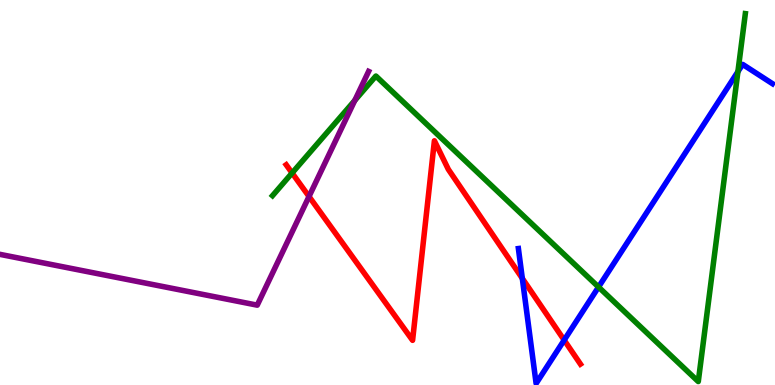[{'lines': ['blue', 'red'], 'intersections': [{'x': 6.74, 'y': 2.77}, {'x': 7.28, 'y': 1.17}]}, {'lines': ['green', 'red'], 'intersections': [{'x': 3.77, 'y': 5.51}]}, {'lines': ['purple', 'red'], 'intersections': [{'x': 3.99, 'y': 4.9}]}, {'lines': ['blue', 'green'], 'intersections': [{'x': 7.72, 'y': 2.54}, {'x': 9.52, 'y': 8.14}]}, {'lines': ['blue', 'purple'], 'intersections': []}, {'lines': ['green', 'purple'], 'intersections': [{'x': 4.58, 'y': 7.39}]}]